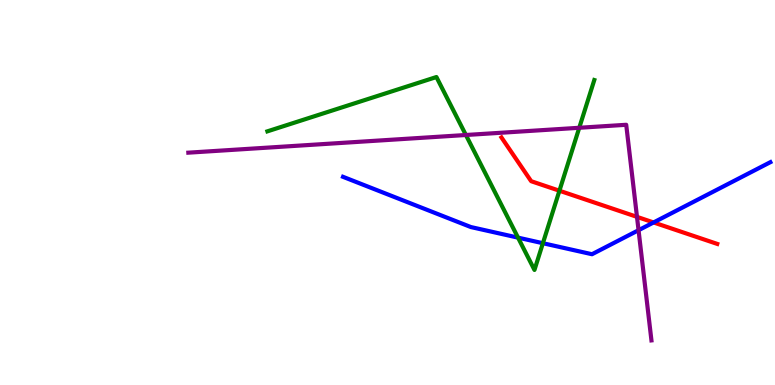[{'lines': ['blue', 'red'], 'intersections': [{'x': 8.43, 'y': 4.22}]}, {'lines': ['green', 'red'], 'intersections': [{'x': 7.22, 'y': 5.05}]}, {'lines': ['purple', 'red'], 'intersections': [{'x': 8.22, 'y': 4.37}]}, {'lines': ['blue', 'green'], 'intersections': [{'x': 6.68, 'y': 3.83}, {'x': 7.01, 'y': 3.68}]}, {'lines': ['blue', 'purple'], 'intersections': [{'x': 8.24, 'y': 4.02}]}, {'lines': ['green', 'purple'], 'intersections': [{'x': 6.01, 'y': 6.49}, {'x': 7.47, 'y': 6.68}]}]